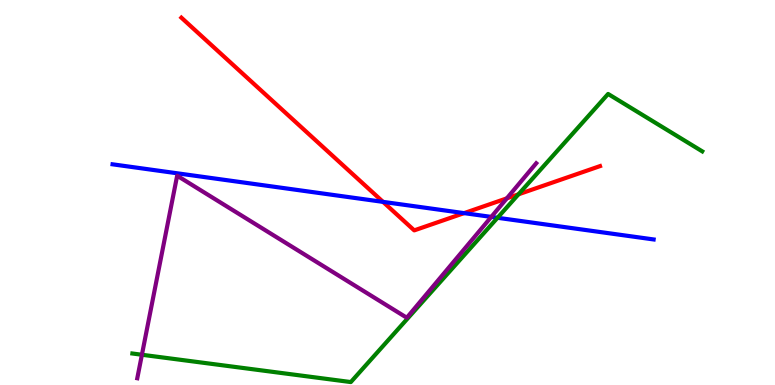[{'lines': ['blue', 'red'], 'intersections': [{'x': 4.94, 'y': 4.76}, {'x': 5.99, 'y': 4.46}]}, {'lines': ['green', 'red'], 'intersections': [{'x': 6.69, 'y': 4.95}]}, {'lines': ['purple', 'red'], 'intersections': [{'x': 6.54, 'y': 4.85}]}, {'lines': ['blue', 'green'], 'intersections': [{'x': 6.42, 'y': 4.34}]}, {'lines': ['blue', 'purple'], 'intersections': [{'x': 6.34, 'y': 4.37}]}, {'lines': ['green', 'purple'], 'intersections': [{'x': 1.83, 'y': 0.786}]}]